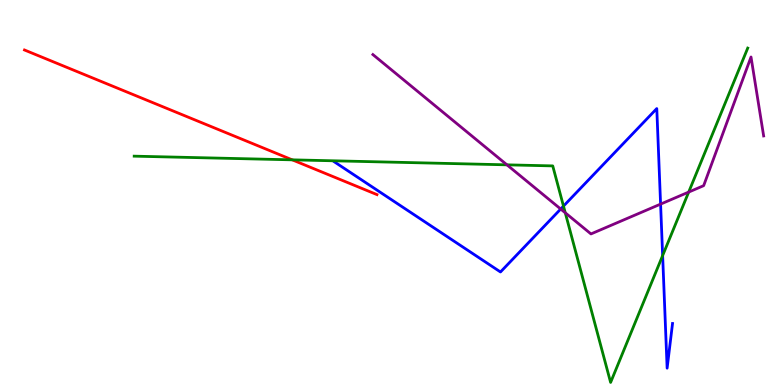[{'lines': ['blue', 'red'], 'intersections': []}, {'lines': ['green', 'red'], 'intersections': [{'x': 3.77, 'y': 5.85}]}, {'lines': ['purple', 'red'], 'intersections': []}, {'lines': ['blue', 'green'], 'intersections': [{'x': 7.27, 'y': 4.65}, {'x': 8.55, 'y': 3.36}]}, {'lines': ['blue', 'purple'], 'intersections': [{'x': 7.23, 'y': 4.57}, {'x': 8.52, 'y': 4.7}]}, {'lines': ['green', 'purple'], 'intersections': [{'x': 6.54, 'y': 5.72}, {'x': 7.29, 'y': 4.47}, {'x': 8.89, 'y': 5.01}]}]